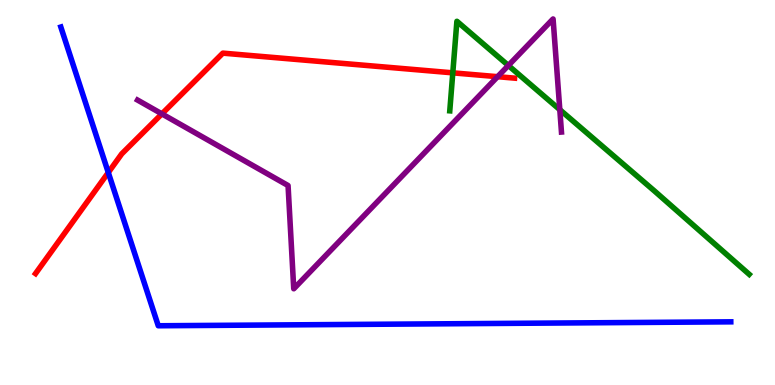[{'lines': ['blue', 'red'], 'intersections': [{'x': 1.4, 'y': 5.52}]}, {'lines': ['green', 'red'], 'intersections': [{'x': 5.84, 'y': 8.11}]}, {'lines': ['purple', 'red'], 'intersections': [{'x': 2.09, 'y': 7.04}, {'x': 6.42, 'y': 8.01}]}, {'lines': ['blue', 'green'], 'intersections': []}, {'lines': ['blue', 'purple'], 'intersections': []}, {'lines': ['green', 'purple'], 'intersections': [{'x': 6.56, 'y': 8.3}, {'x': 7.22, 'y': 7.15}]}]